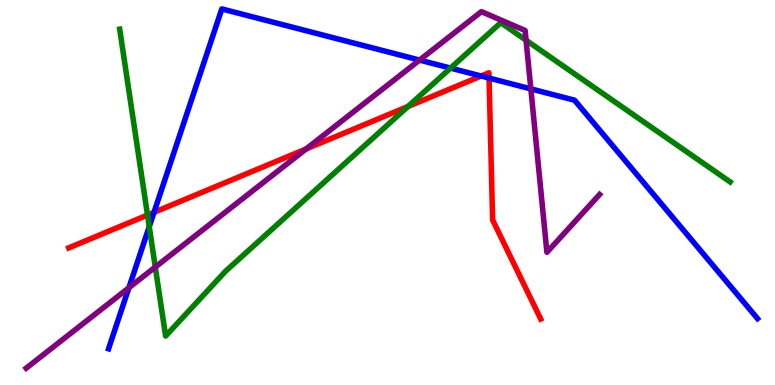[{'lines': ['blue', 'red'], 'intersections': [{'x': 1.99, 'y': 4.48}, {'x': 6.21, 'y': 8.03}, {'x': 6.31, 'y': 7.97}]}, {'lines': ['green', 'red'], 'intersections': [{'x': 1.9, 'y': 4.41}, {'x': 5.26, 'y': 7.23}]}, {'lines': ['purple', 'red'], 'intersections': [{'x': 3.95, 'y': 6.13}]}, {'lines': ['blue', 'green'], 'intersections': [{'x': 1.93, 'y': 4.11}, {'x': 5.81, 'y': 8.23}]}, {'lines': ['blue', 'purple'], 'intersections': [{'x': 1.66, 'y': 2.53}, {'x': 5.41, 'y': 8.44}, {'x': 6.85, 'y': 7.69}]}, {'lines': ['green', 'purple'], 'intersections': [{'x': 2.0, 'y': 3.06}, {'x': 6.79, 'y': 8.95}]}]